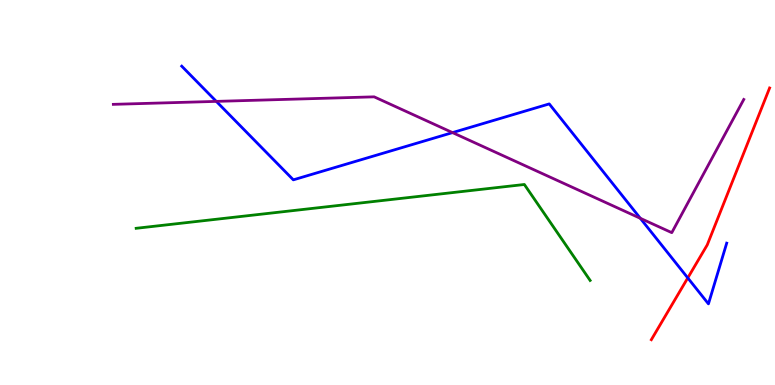[{'lines': ['blue', 'red'], 'intersections': [{'x': 8.87, 'y': 2.78}]}, {'lines': ['green', 'red'], 'intersections': []}, {'lines': ['purple', 'red'], 'intersections': []}, {'lines': ['blue', 'green'], 'intersections': []}, {'lines': ['blue', 'purple'], 'intersections': [{'x': 2.79, 'y': 7.37}, {'x': 5.84, 'y': 6.56}, {'x': 8.26, 'y': 4.33}]}, {'lines': ['green', 'purple'], 'intersections': []}]